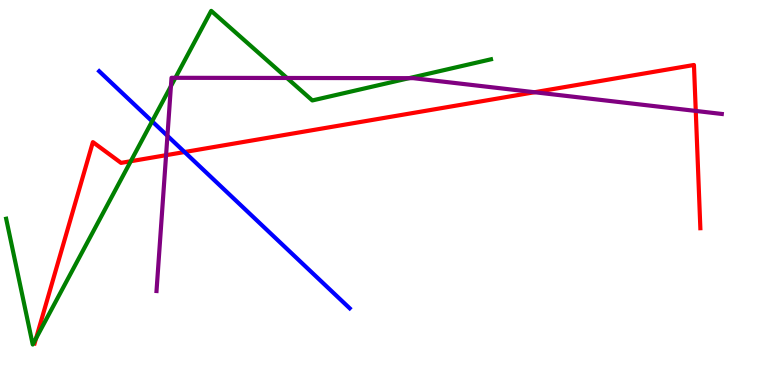[{'lines': ['blue', 'red'], 'intersections': [{'x': 2.38, 'y': 6.05}]}, {'lines': ['green', 'red'], 'intersections': [{'x': 0.466, 'y': 1.21}, {'x': 1.69, 'y': 5.81}]}, {'lines': ['purple', 'red'], 'intersections': [{'x': 2.14, 'y': 5.97}, {'x': 6.9, 'y': 7.6}, {'x': 8.98, 'y': 7.12}]}, {'lines': ['blue', 'green'], 'intersections': [{'x': 1.96, 'y': 6.85}]}, {'lines': ['blue', 'purple'], 'intersections': [{'x': 2.16, 'y': 6.47}]}, {'lines': ['green', 'purple'], 'intersections': [{'x': 2.21, 'y': 7.76}, {'x': 2.26, 'y': 7.98}, {'x': 3.7, 'y': 7.97}, {'x': 5.28, 'y': 7.97}]}]